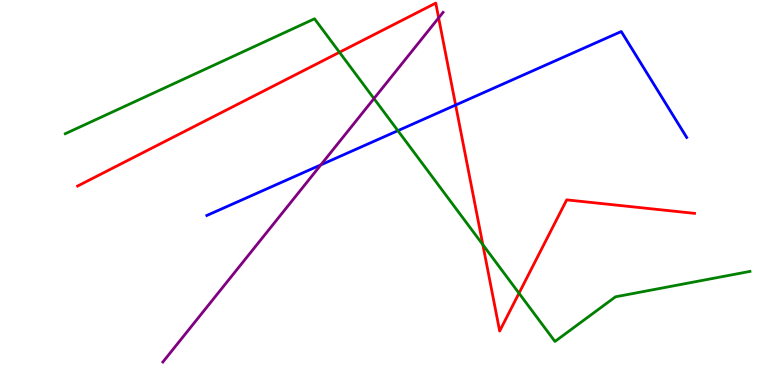[{'lines': ['blue', 'red'], 'intersections': [{'x': 5.88, 'y': 7.27}]}, {'lines': ['green', 'red'], 'intersections': [{'x': 4.38, 'y': 8.64}, {'x': 6.23, 'y': 3.64}, {'x': 6.7, 'y': 2.38}]}, {'lines': ['purple', 'red'], 'intersections': [{'x': 5.66, 'y': 9.54}]}, {'lines': ['blue', 'green'], 'intersections': [{'x': 5.13, 'y': 6.61}]}, {'lines': ['blue', 'purple'], 'intersections': [{'x': 4.14, 'y': 5.72}]}, {'lines': ['green', 'purple'], 'intersections': [{'x': 4.83, 'y': 7.44}]}]